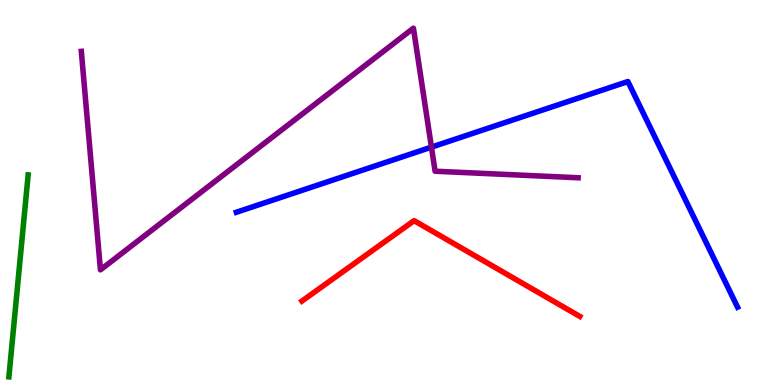[{'lines': ['blue', 'red'], 'intersections': []}, {'lines': ['green', 'red'], 'intersections': []}, {'lines': ['purple', 'red'], 'intersections': []}, {'lines': ['blue', 'green'], 'intersections': []}, {'lines': ['blue', 'purple'], 'intersections': [{'x': 5.57, 'y': 6.18}]}, {'lines': ['green', 'purple'], 'intersections': []}]